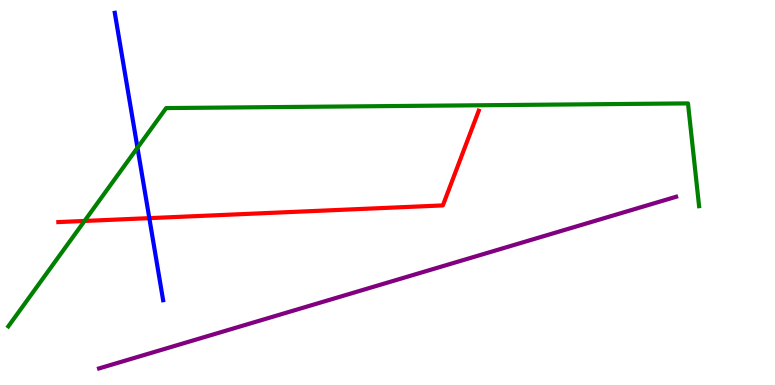[{'lines': ['blue', 'red'], 'intersections': [{'x': 1.93, 'y': 4.33}]}, {'lines': ['green', 'red'], 'intersections': [{'x': 1.09, 'y': 4.26}]}, {'lines': ['purple', 'red'], 'intersections': []}, {'lines': ['blue', 'green'], 'intersections': [{'x': 1.77, 'y': 6.16}]}, {'lines': ['blue', 'purple'], 'intersections': []}, {'lines': ['green', 'purple'], 'intersections': []}]